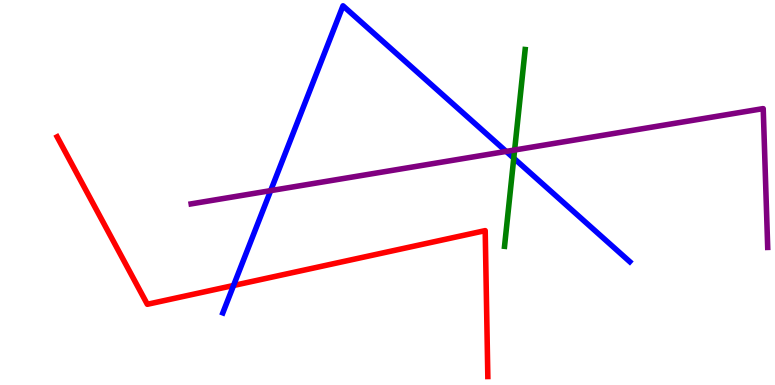[{'lines': ['blue', 'red'], 'intersections': [{'x': 3.01, 'y': 2.58}]}, {'lines': ['green', 'red'], 'intersections': []}, {'lines': ['purple', 'red'], 'intersections': []}, {'lines': ['blue', 'green'], 'intersections': [{'x': 6.63, 'y': 5.89}]}, {'lines': ['blue', 'purple'], 'intersections': [{'x': 3.49, 'y': 5.05}, {'x': 6.53, 'y': 6.07}]}, {'lines': ['green', 'purple'], 'intersections': [{'x': 6.64, 'y': 6.1}]}]